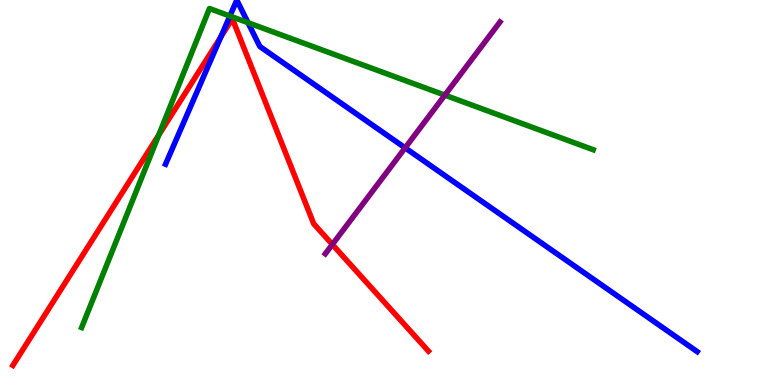[{'lines': ['blue', 'red'], 'intersections': [{'x': 2.85, 'y': 9.04}]}, {'lines': ['green', 'red'], 'intersections': [{'x': 2.05, 'y': 6.5}]}, {'lines': ['purple', 'red'], 'intersections': [{'x': 4.29, 'y': 3.65}]}, {'lines': ['blue', 'green'], 'intersections': [{'x': 2.97, 'y': 9.58}, {'x': 3.2, 'y': 9.41}]}, {'lines': ['blue', 'purple'], 'intersections': [{'x': 5.23, 'y': 6.16}]}, {'lines': ['green', 'purple'], 'intersections': [{'x': 5.74, 'y': 7.53}]}]